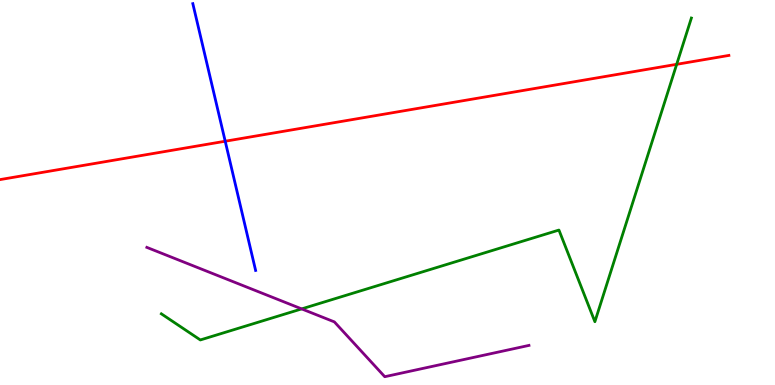[{'lines': ['blue', 'red'], 'intersections': [{'x': 2.91, 'y': 6.33}]}, {'lines': ['green', 'red'], 'intersections': [{'x': 8.73, 'y': 8.33}]}, {'lines': ['purple', 'red'], 'intersections': []}, {'lines': ['blue', 'green'], 'intersections': []}, {'lines': ['blue', 'purple'], 'intersections': []}, {'lines': ['green', 'purple'], 'intersections': [{'x': 3.89, 'y': 1.98}]}]